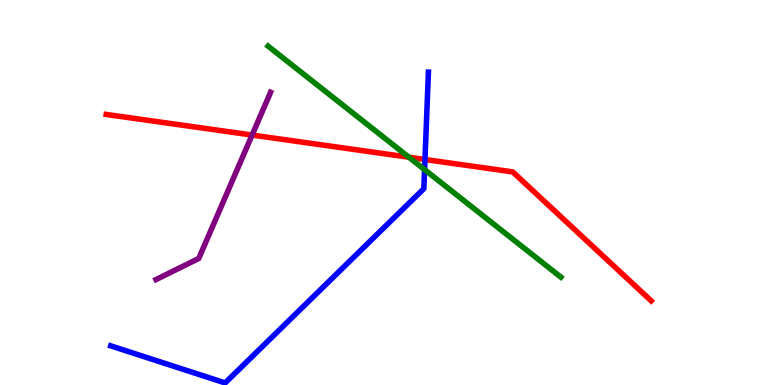[{'lines': ['blue', 'red'], 'intersections': [{'x': 5.48, 'y': 5.86}]}, {'lines': ['green', 'red'], 'intersections': [{'x': 5.28, 'y': 5.92}]}, {'lines': ['purple', 'red'], 'intersections': [{'x': 3.25, 'y': 6.49}]}, {'lines': ['blue', 'green'], 'intersections': [{'x': 5.48, 'y': 5.59}]}, {'lines': ['blue', 'purple'], 'intersections': []}, {'lines': ['green', 'purple'], 'intersections': []}]